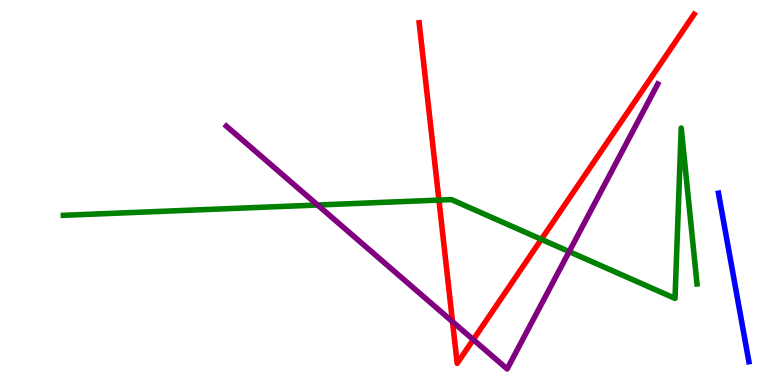[{'lines': ['blue', 'red'], 'intersections': []}, {'lines': ['green', 'red'], 'intersections': [{'x': 5.66, 'y': 4.8}, {'x': 6.99, 'y': 3.78}]}, {'lines': ['purple', 'red'], 'intersections': [{'x': 5.84, 'y': 1.64}, {'x': 6.11, 'y': 1.18}]}, {'lines': ['blue', 'green'], 'intersections': []}, {'lines': ['blue', 'purple'], 'intersections': []}, {'lines': ['green', 'purple'], 'intersections': [{'x': 4.1, 'y': 4.67}, {'x': 7.34, 'y': 3.46}]}]